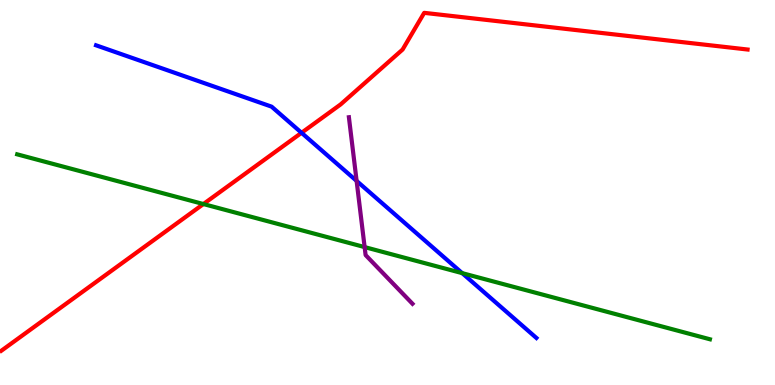[{'lines': ['blue', 'red'], 'intersections': [{'x': 3.89, 'y': 6.55}]}, {'lines': ['green', 'red'], 'intersections': [{'x': 2.62, 'y': 4.7}]}, {'lines': ['purple', 'red'], 'intersections': []}, {'lines': ['blue', 'green'], 'intersections': [{'x': 5.96, 'y': 2.91}]}, {'lines': ['blue', 'purple'], 'intersections': [{'x': 4.6, 'y': 5.3}]}, {'lines': ['green', 'purple'], 'intersections': [{'x': 4.7, 'y': 3.58}]}]